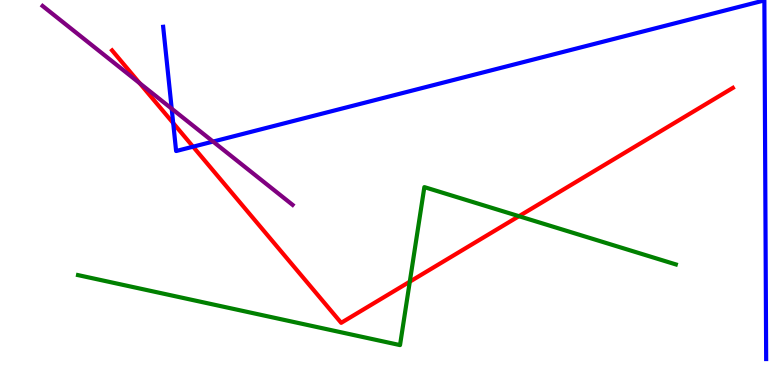[{'lines': ['blue', 'red'], 'intersections': [{'x': 2.23, 'y': 6.8}, {'x': 2.49, 'y': 6.19}]}, {'lines': ['green', 'red'], 'intersections': [{'x': 5.29, 'y': 2.68}, {'x': 6.7, 'y': 4.38}]}, {'lines': ['purple', 'red'], 'intersections': [{'x': 1.8, 'y': 7.84}]}, {'lines': ['blue', 'green'], 'intersections': []}, {'lines': ['blue', 'purple'], 'intersections': [{'x': 2.22, 'y': 7.18}, {'x': 2.75, 'y': 6.32}]}, {'lines': ['green', 'purple'], 'intersections': []}]